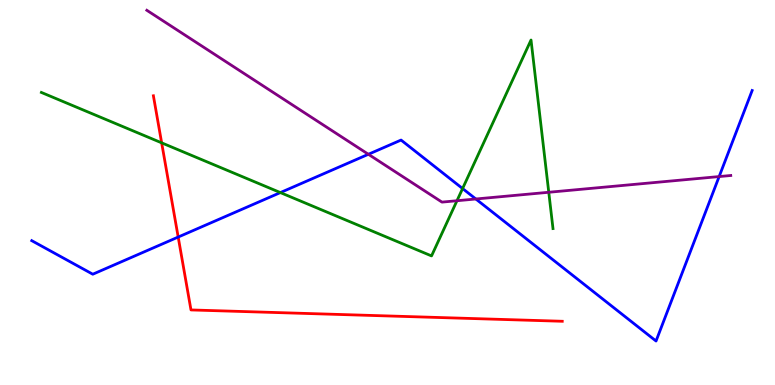[{'lines': ['blue', 'red'], 'intersections': [{'x': 2.3, 'y': 3.84}]}, {'lines': ['green', 'red'], 'intersections': [{'x': 2.09, 'y': 6.29}]}, {'lines': ['purple', 'red'], 'intersections': []}, {'lines': ['blue', 'green'], 'intersections': [{'x': 3.62, 'y': 5.0}, {'x': 5.97, 'y': 5.1}]}, {'lines': ['blue', 'purple'], 'intersections': [{'x': 4.75, 'y': 5.99}, {'x': 6.14, 'y': 4.83}, {'x': 9.28, 'y': 5.41}]}, {'lines': ['green', 'purple'], 'intersections': [{'x': 5.9, 'y': 4.79}, {'x': 7.08, 'y': 5.01}]}]